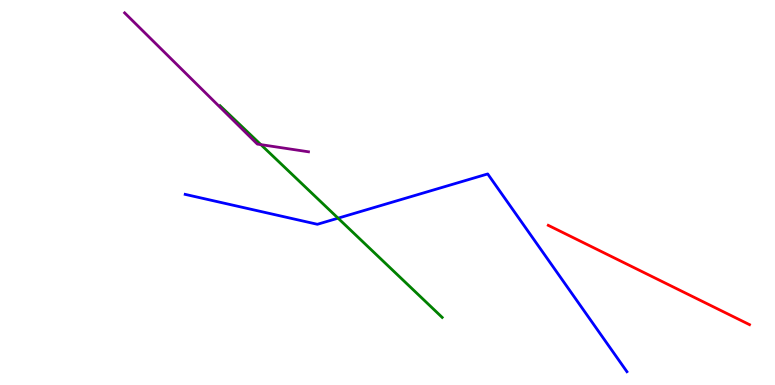[{'lines': ['blue', 'red'], 'intersections': []}, {'lines': ['green', 'red'], 'intersections': []}, {'lines': ['purple', 'red'], 'intersections': []}, {'lines': ['blue', 'green'], 'intersections': [{'x': 4.36, 'y': 4.33}]}, {'lines': ['blue', 'purple'], 'intersections': []}, {'lines': ['green', 'purple'], 'intersections': [{'x': 3.37, 'y': 6.24}]}]